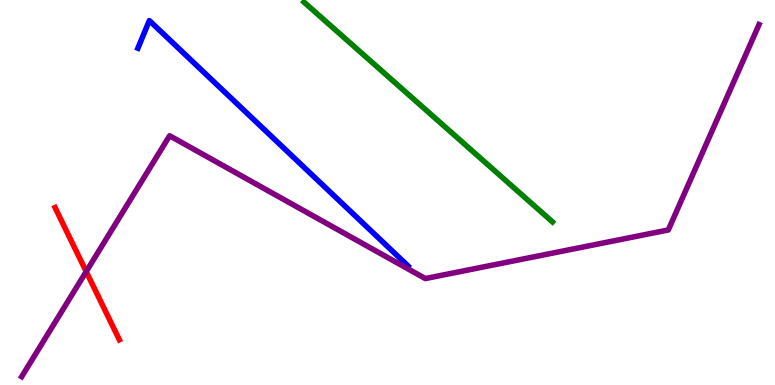[{'lines': ['blue', 'red'], 'intersections': []}, {'lines': ['green', 'red'], 'intersections': []}, {'lines': ['purple', 'red'], 'intersections': [{'x': 1.11, 'y': 2.95}]}, {'lines': ['blue', 'green'], 'intersections': []}, {'lines': ['blue', 'purple'], 'intersections': []}, {'lines': ['green', 'purple'], 'intersections': []}]